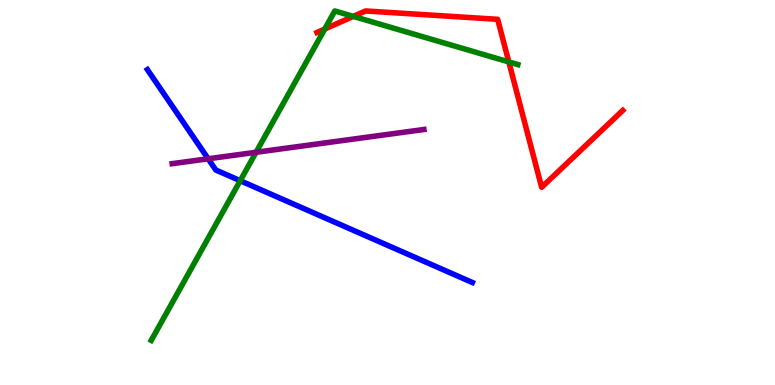[{'lines': ['blue', 'red'], 'intersections': []}, {'lines': ['green', 'red'], 'intersections': [{'x': 4.19, 'y': 9.25}, {'x': 4.56, 'y': 9.57}, {'x': 6.57, 'y': 8.39}]}, {'lines': ['purple', 'red'], 'intersections': []}, {'lines': ['blue', 'green'], 'intersections': [{'x': 3.1, 'y': 5.31}]}, {'lines': ['blue', 'purple'], 'intersections': [{'x': 2.69, 'y': 5.88}]}, {'lines': ['green', 'purple'], 'intersections': [{'x': 3.3, 'y': 6.04}]}]